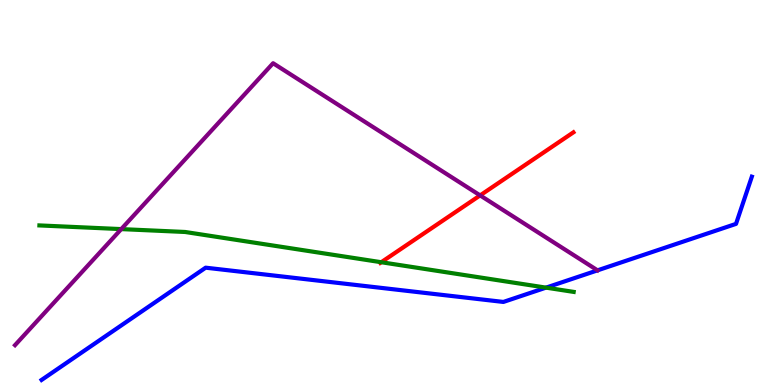[{'lines': ['blue', 'red'], 'intersections': []}, {'lines': ['green', 'red'], 'intersections': [{'x': 4.92, 'y': 3.19}]}, {'lines': ['purple', 'red'], 'intersections': [{'x': 6.2, 'y': 4.92}]}, {'lines': ['blue', 'green'], 'intersections': [{'x': 7.05, 'y': 2.53}]}, {'lines': ['blue', 'purple'], 'intersections': []}, {'lines': ['green', 'purple'], 'intersections': [{'x': 1.56, 'y': 4.05}]}]